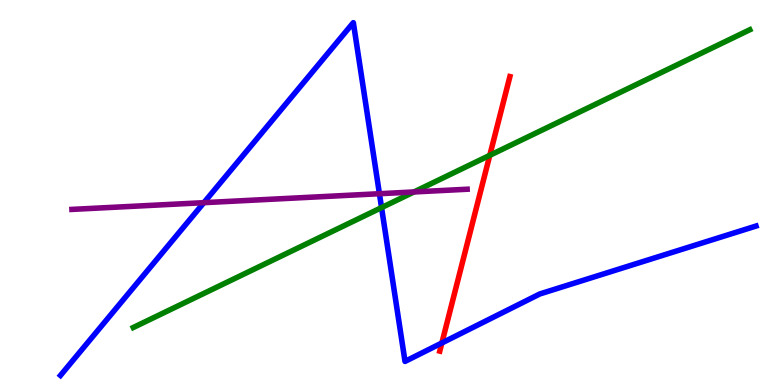[{'lines': ['blue', 'red'], 'intersections': [{'x': 5.7, 'y': 1.09}]}, {'lines': ['green', 'red'], 'intersections': [{'x': 6.32, 'y': 5.97}]}, {'lines': ['purple', 'red'], 'intersections': []}, {'lines': ['blue', 'green'], 'intersections': [{'x': 4.92, 'y': 4.61}]}, {'lines': ['blue', 'purple'], 'intersections': [{'x': 2.63, 'y': 4.74}, {'x': 4.9, 'y': 4.97}]}, {'lines': ['green', 'purple'], 'intersections': [{'x': 5.34, 'y': 5.01}]}]